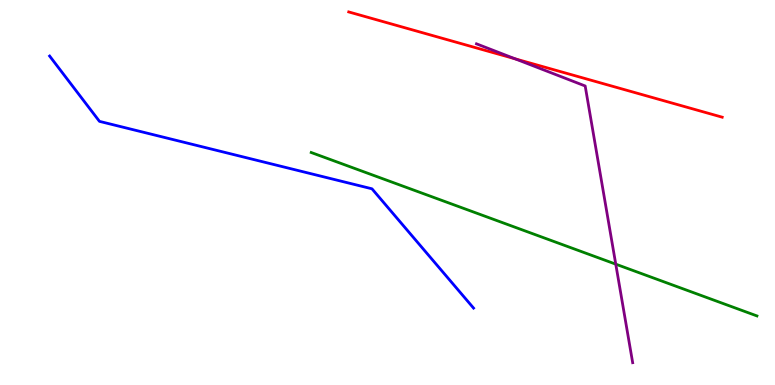[{'lines': ['blue', 'red'], 'intersections': []}, {'lines': ['green', 'red'], 'intersections': []}, {'lines': ['purple', 'red'], 'intersections': [{'x': 6.65, 'y': 8.47}]}, {'lines': ['blue', 'green'], 'intersections': []}, {'lines': ['blue', 'purple'], 'intersections': []}, {'lines': ['green', 'purple'], 'intersections': [{'x': 7.95, 'y': 3.14}]}]